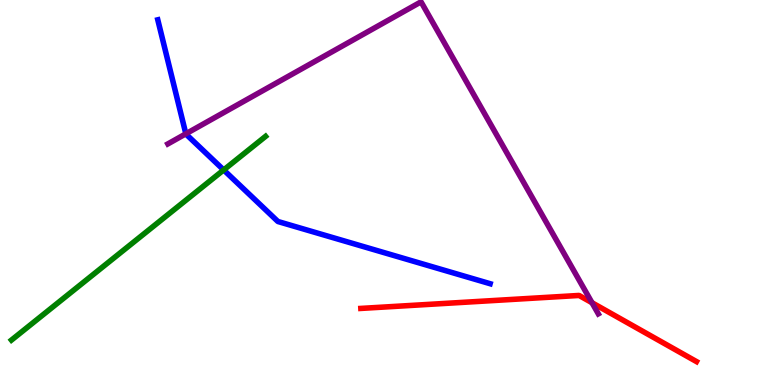[{'lines': ['blue', 'red'], 'intersections': []}, {'lines': ['green', 'red'], 'intersections': []}, {'lines': ['purple', 'red'], 'intersections': [{'x': 7.64, 'y': 2.14}]}, {'lines': ['blue', 'green'], 'intersections': [{'x': 2.89, 'y': 5.59}]}, {'lines': ['blue', 'purple'], 'intersections': [{'x': 2.4, 'y': 6.52}]}, {'lines': ['green', 'purple'], 'intersections': []}]